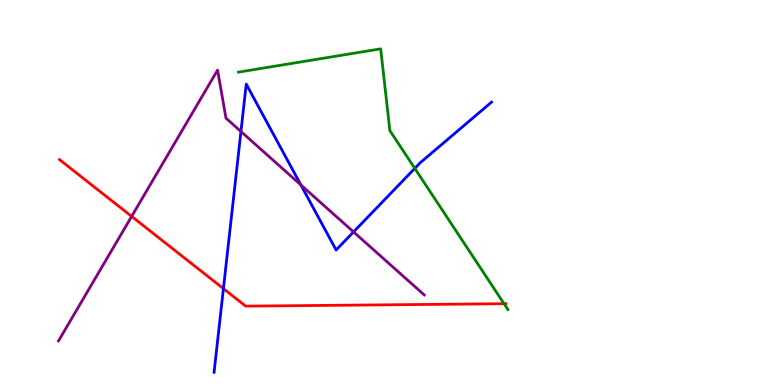[{'lines': ['blue', 'red'], 'intersections': [{'x': 2.88, 'y': 2.5}]}, {'lines': ['green', 'red'], 'intersections': [{'x': 6.5, 'y': 2.11}]}, {'lines': ['purple', 'red'], 'intersections': [{'x': 1.7, 'y': 4.38}]}, {'lines': ['blue', 'green'], 'intersections': [{'x': 5.35, 'y': 5.63}]}, {'lines': ['blue', 'purple'], 'intersections': [{'x': 3.11, 'y': 6.58}, {'x': 3.88, 'y': 5.2}, {'x': 4.56, 'y': 3.98}]}, {'lines': ['green', 'purple'], 'intersections': []}]